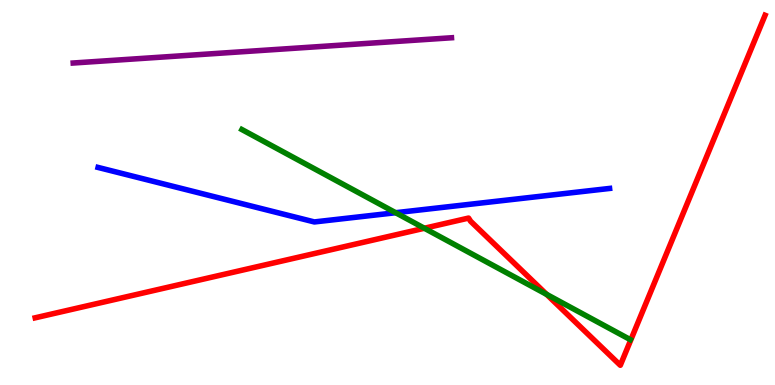[{'lines': ['blue', 'red'], 'intersections': []}, {'lines': ['green', 'red'], 'intersections': [{'x': 5.48, 'y': 4.07}, {'x': 7.05, 'y': 2.35}]}, {'lines': ['purple', 'red'], 'intersections': []}, {'lines': ['blue', 'green'], 'intersections': [{'x': 5.11, 'y': 4.47}]}, {'lines': ['blue', 'purple'], 'intersections': []}, {'lines': ['green', 'purple'], 'intersections': []}]